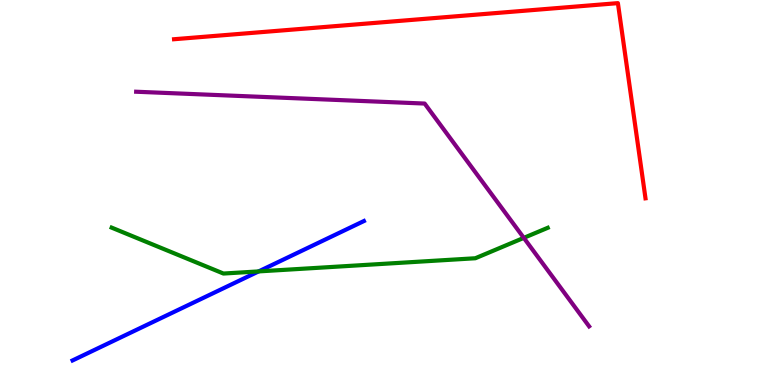[{'lines': ['blue', 'red'], 'intersections': []}, {'lines': ['green', 'red'], 'intersections': []}, {'lines': ['purple', 'red'], 'intersections': []}, {'lines': ['blue', 'green'], 'intersections': [{'x': 3.34, 'y': 2.95}]}, {'lines': ['blue', 'purple'], 'intersections': []}, {'lines': ['green', 'purple'], 'intersections': [{'x': 6.76, 'y': 3.82}]}]